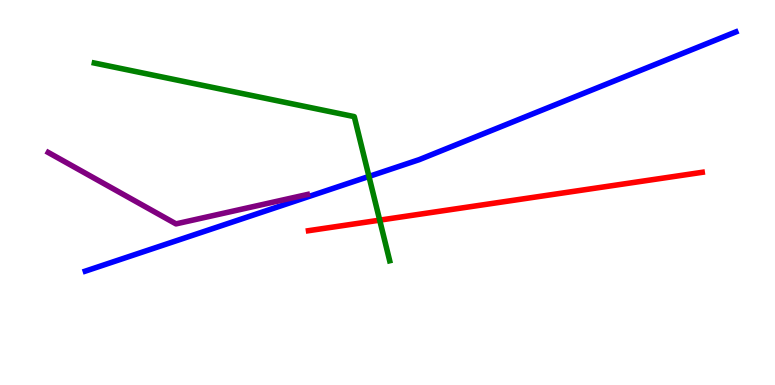[{'lines': ['blue', 'red'], 'intersections': []}, {'lines': ['green', 'red'], 'intersections': [{'x': 4.9, 'y': 4.28}]}, {'lines': ['purple', 'red'], 'intersections': []}, {'lines': ['blue', 'green'], 'intersections': [{'x': 4.76, 'y': 5.42}]}, {'lines': ['blue', 'purple'], 'intersections': []}, {'lines': ['green', 'purple'], 'intersections': []}]